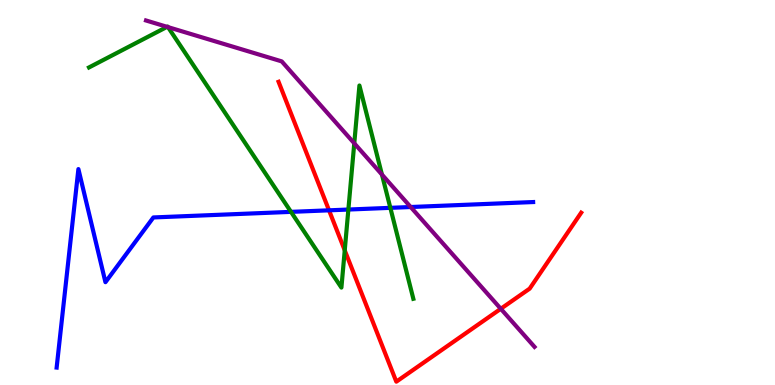[{'lines': ['blue', 'red'], 'intersections': [{'x': 4.25, 'y': 4.54}]}, {'lines': ['green', 'red'], 'intersections': [{'x': 4.45, 'y': 3.5}]}, {'lines': ['purple', 'red'], 'intersections': [{'x': 6.46, 'y': 1.98}]}, {'lines': ['blue', 'green'], 'intersections': [{'x': 3.75, 'y': 4.5}, {'x': 4.5, 'y': 4.56}, {'x': 5.04, 'y': 4.6}]}, {'lines': ['blue', 'purple'], 'intersections': [{'x': 5.3, 'y': 4.62}]}, {'lines': ['green', 'purple'], 'intersections': [{'x': 2.16, 'y': 9.3}, {'x': 2.17, 'y': 9.3}, {'x': 4.57, 'y': 6.28}, {'x': 4.93, 'y': 5.47}]}]